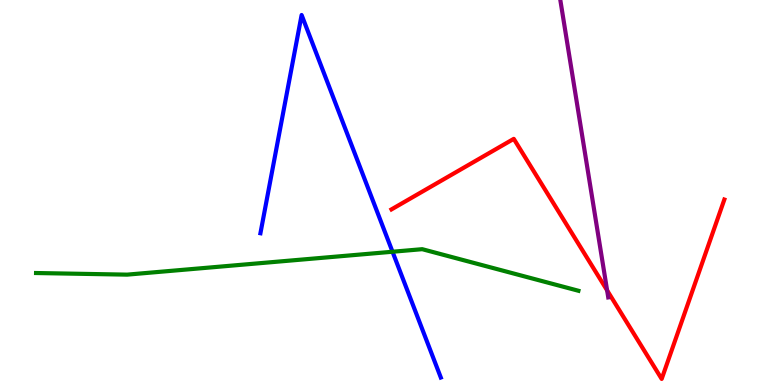[{'lines': ['blue', 'red'], 'intersections': []}, {'lines': ['green', 'red'], 'intersections': []}, {'lines': ['purple', 'red'], 'intersections': [{'x': 7.83, 'y': 2.46}]}, {'lines': ['blue', 'green'], 'intersections': [{'x': 5.06, 'y': 3.46}]}, {'lines': ['blue', 'purple'], 'intersections': []}, {'lines': ['green', 'purple'], 'intersections': []}]